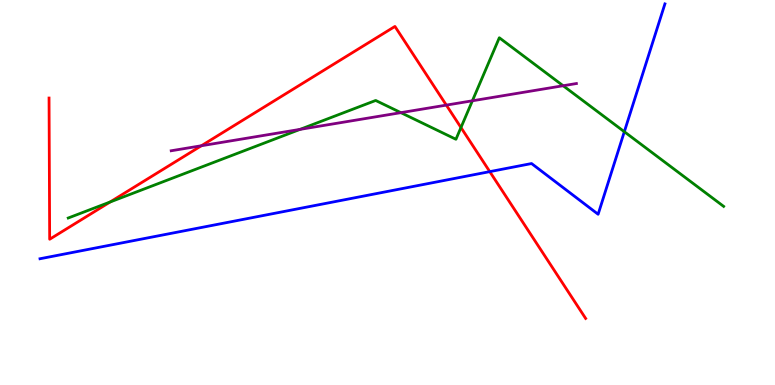[{'lines': ['blue', 'red'], 'intersections': [{'x': 6.32, 'y': 5.54}]}, {'lines': ['green', 'red'], 'intersections': [{'x': 1.42, 'y': 4.75}, {'x': 5.95, 'y': 6.69}]}, {'lines': ['purple', 'red'], 'intersections': [{'x': 2.6, 'y': 6.21}, {'x': 5.76, 'y': 7.27}]}, {'lines': ['blue', 'green'], 'intersections': [{'x': 8.06, 'y': 6.58}]}, {'lines': ['blue', 'purple'], 'intersections': []}, {'lines': ['green', 'purple'], 'intersections': [{'x': 3.87, 'y': 6.64}, {'x': 5.17, 'y': 7.07}, {'x': 6.1, 'y': 7.38}, {'x': 7.27, 'y': 7.77}]}]